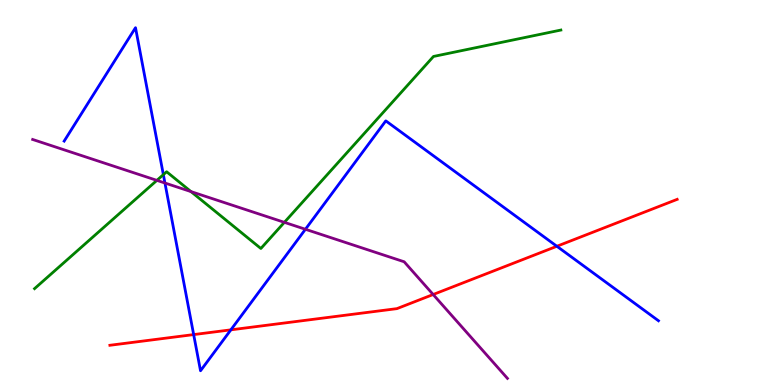[{'lines': ['blue', 'red'], 'intersections': [{'x': 2.5, 'y': 1.31}, {'x': 2.98, 'y': 1.43}, {'x': 7.19, 'y': 3.6}]}, {'lines': ['green', 'red'], 'intersections': []}, {'lines': ['purple', 'red'], 'intersections': [{'x': 5.59, 'y': 2.35}]}, {'lines': ['blue', 'green'], 'intersections': [{'x': 2.11, 'y': 5.46}]}, {'lines': ['blue', 'purple'], 'intersections': [{'x': 2.13, 'y': 5.25}, {'x': 3.94, 'y': 4.04}]}, {'lines': ['green', 'purple'], 'intersections': [{'x': 2.02, 'y': 5.32}, {'x': 2.46, 'y': 5.02}, {'x': 3.67, 'y': 4.22}]}]